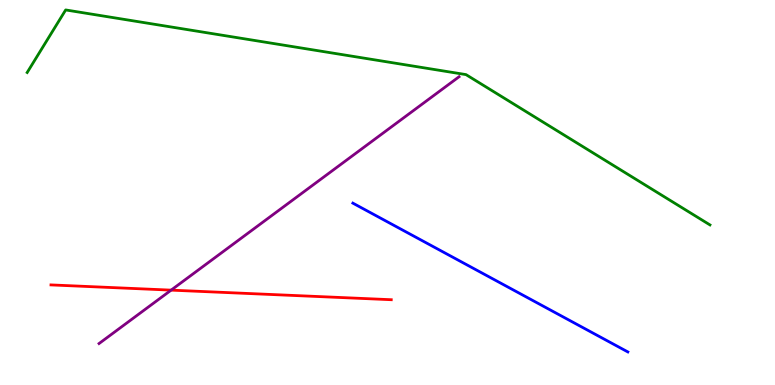[{'lines': ['blue', 'red'], 'intersections': []}, {'lines': ['green', 'red'], 'intersections': []}, {'lines': ['purple', 'red'], 'intersections': [{'x': 2.21, 'y': 2.46}]}, {'lines': ['blue', 'green'], 'intersections': []}, {'lines': ['blue', 'purple'], 'intersections': []}, {'lines': ['green', 'purple'], 'intersections': []}]